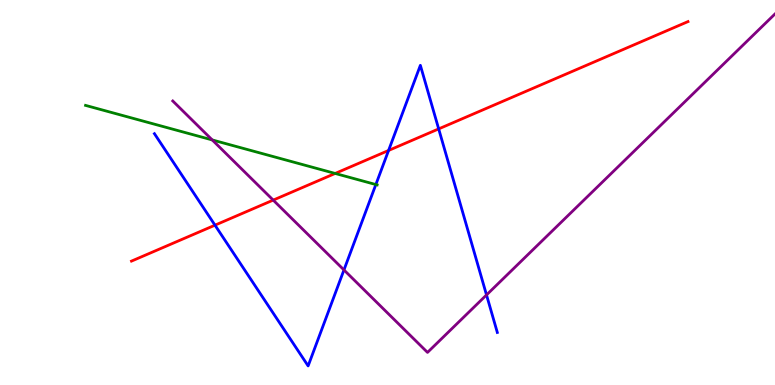[{'lines': ['blue', 'red'], 'intersections': [{'x': 2.77, 'y': 4.15}, {'x': 5.01, 'y': 6.09}, {'x': 5.66, 'y': 6.65}]}, {'lines': ['green', 'red'], 'intersections': [{'x': 4.32, 'y': 5.49}]}, {'lines': ['purple', 'red'], 'intersections': [{'x': 3.53, 'y': 4.8}]}, {'lines': ['blue', 'green'], 'intersections': [{'x': 4.85, 'y': 5.21}]}, {'lines': ['blue', 'purple'], 'intersections': [{'x': 4.44, 'y': 2.99}, {'x': 6.28, 'y': 2.34}]}, {'lines': ['green', 'purple'], 'intersections': [{'x': 2.74, 'y': 6.37}]}]